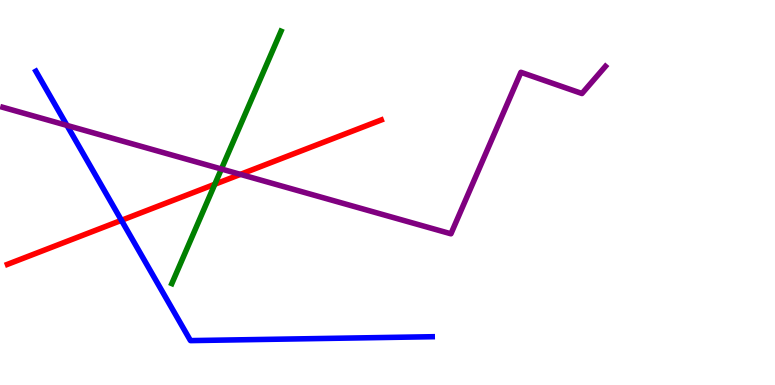[{'lines': ['blue', 'red'], 'intersections': [{'x': 1.57, 'y': 4.28}]}, {'lines': ['green', 'red'], 'intersections': [{'x': 2.77, 'y': 5.21}]}, {'lines': ['purple', 'red'], 'intersections': [{'x': 3.1, 'y': 5.47}]}, {'lines': ['blue', 'green'], 'intersections': []}, {'lines': ['blue', 'purple'], 'intersections': [{'x': 0.864, 'y': 6.74}]}, {'lines': ['green', 'purple'], 'intersections': [{'x': 2.86, 'y': 5.61}]}]